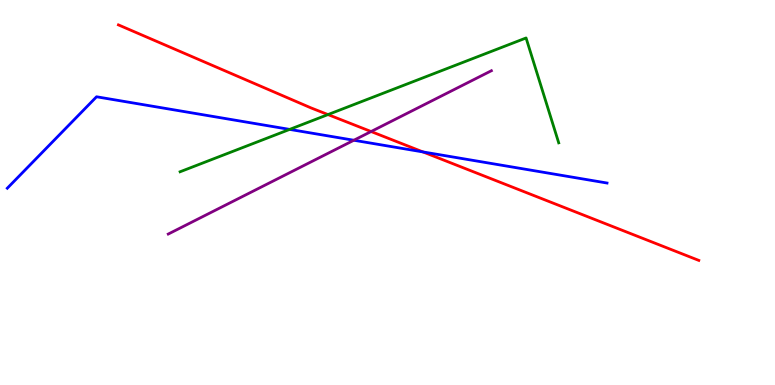[{'lines': ['blue', 'red'], 'intersections': [{'x': 5.46, 'y': 6.05}]}, {'lines': ['green', 'red'], 'intersections': [{'x': 4.23, 'y': 7.02}]}, {'lines': ['purple', 'red'], 'intersections': [{'x': 4.79, 'y': 6.58}]}, {'lines': ['blue', 'green'], 'intersections': [{'x': 3.74, 'y': 6.64}]}, {'lines': ['blue', 'purple'], 'intersections': [{'x': 4.57, 'y': 6.36}]}, {'lines': ['green', 'purple'], 'intersections': []}]